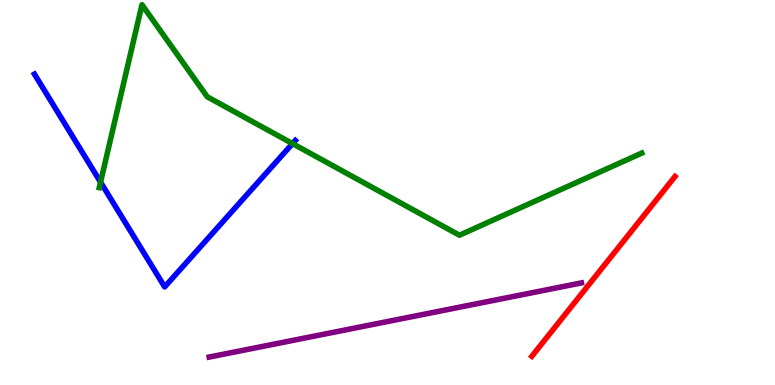[{'lines': ['blue', 'red'], 'intersections': []}, {'lines': ['green', 'red'], 'intersections': []}, {'lines': ['purple', 'red'], 'intersections': []}, {'lines': ['blue', 'green'], 'intersections': [{'x': 1.3, 'y': 5.27}, {'x': 3.77, 'y': 6.27}]}, {'lines': ['blue', 'purple'], 'intersections': []}, {'lines': ['green', 'purple'], 'intersections': []}]